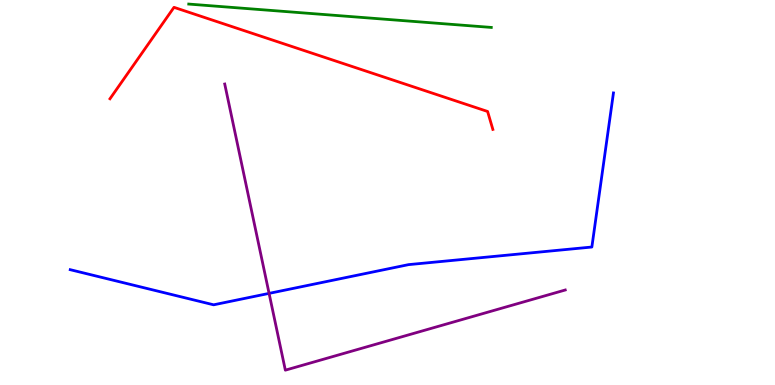[{'lines': ['blue', 'red'], 'intersections': []}, {'lines': ['green', 'red'], 'intersections': []}, {'lines': ['purple', 'red'], 'intersections': []}, {'lines': ['blue', 'green'], 'intersections': []}, {'lines': ['blue', 'purple'], 'intersections': [{'x': 3.47, 'y': 2.38}]}, {'lines': ['green', 'purple'], 'intersections': []}]